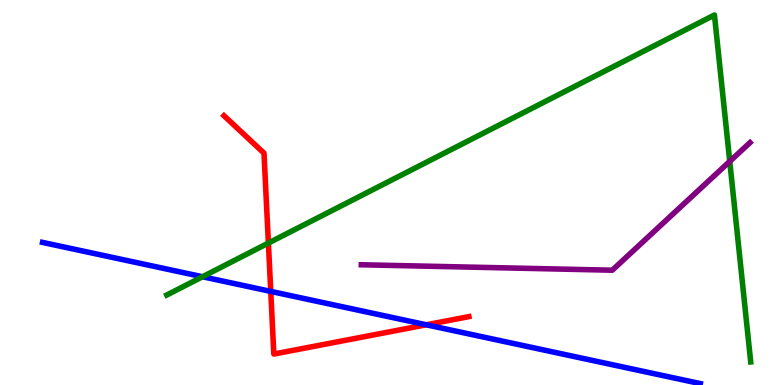[{'lines': ['blue', 'red'], 'intersections': [{'x': 3.49, 'y': 2.43}, {'x': 5.5, 'y': 1.56}]}, {'lines': ['green', 'red'], 'intersections': [{'x': 3.46, 'y': 3.69}]}, {'lines': ['purple', 'red'], 'intersections': []}, {'lines': ['blue', 'green'], 'intersections': [{'x': 2.61, 'y': 2.81}]}, {'lines': ['blue', 'purple'], 'intersections': []}, {'lines': ['green', 'purple'], 'intersections': [{'x': 9.42, 'y': 5.81}]}]